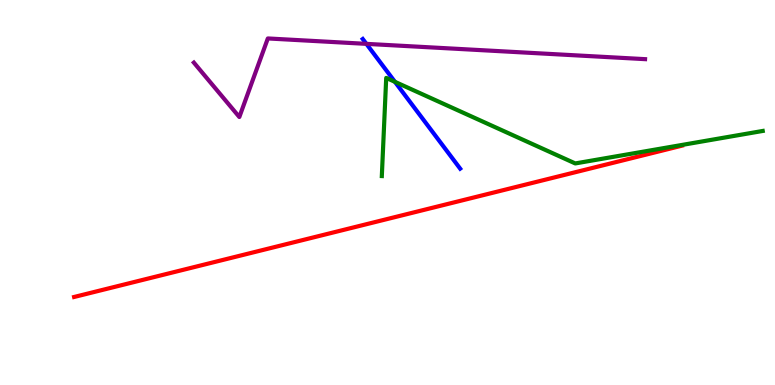[{'lines': ['blue', 'red'], 'intersections': []}, {'lines': ['green', 'red'], 'intersections': []}, {'lines': ['purple', 'red'], 'intersections': []}, {'lines': ['blue', 'green'], 'intersections': [{'x': 5.1, 'y': 7.87}]}, {'lines': ['blue', 'purple'], 'intersections': [{'x': 4.73, 'y': 8.86}]}, {'lines': ['green', 'purple'], 'intersections': []}]